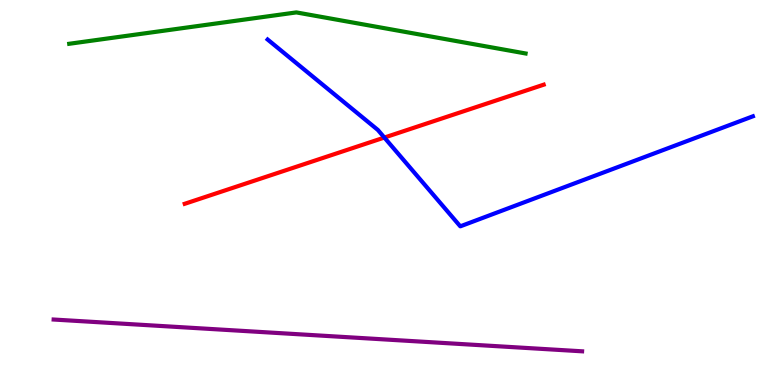[{'lines': ['blue', 'red'], 'intersections': [{'x': 4.96, 'y': 6.43}]}, {'lines': ['green', 'red'], 'intersections': []}, {'lines': ['purple', 'red'], 'intersections': []}, {'lines': ['blue', 'green'], 'intersections': []}, {'lines': ['blue', 'purple'], 'intersections': []}, {'lines': ['green', 'purple'], 'intersections': []}]